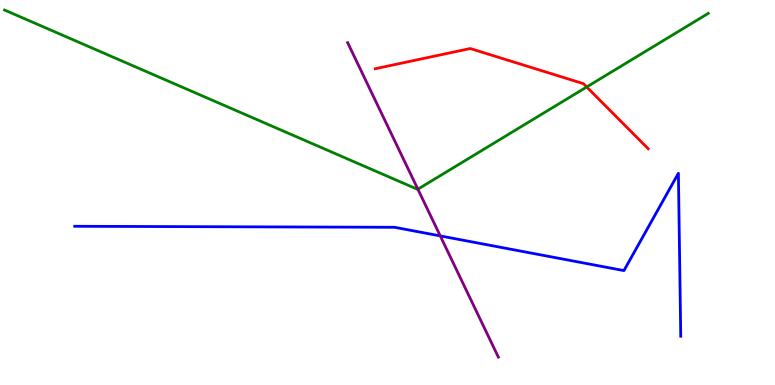[{'lines': ['blue', 'red'], 'intersections': []}, {'lines': ['green', 'red'], 'intersections': [{'x': 7.57, 'y': 7.74}]}, {'lines': ['purple', 'red'], 'intersections': []}, {'lines': ['blue', 'green'], 'intersections': []}, {'lines': ['blue', 'purple'], 'intersections': [{'x': 5.68, 'y': 3.87}]}, {'lines': ['green', 'purple'], 'intersections': [{'x': 5.39, 'y': 5.09}]}]